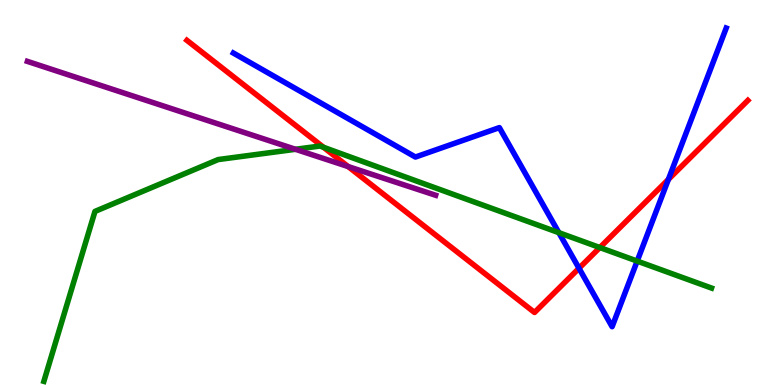[{'lines': ['blue', 'red'], 'intersections': [{'x': 7.47, 'y': 3.03}, {'x': 8.62, 'y': 5.34}]}, {'lines': ['green', 'red'], 'intersections': [{'x': 4.17, 'y': 6.17}, {'x': 7.74, 'y': 3.57}]}, {'lines': ['purple', 'red'], 'intersections': [{'x': 4.49, 'y': 5.67}]}, {'lines': ['blue', 'green'], 'intersections': [{'x': 7.21, 'y': 3.96}, {'x': 8.22, 'y': 3.22}]}, {'lines': ['blue', 'purple'], 'intersections': []}, {'lines': ['green', 'purple'], 'intersections': [{'x': 3.81, 'y': 6.12}]}]